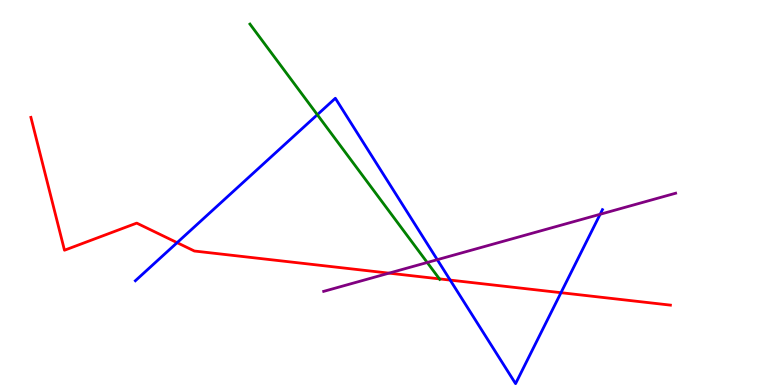[{'lines': ['blue', 'red'], 'intersections': [{'x': 2.29, 'y': 3.7}, {'x': 5.81, 'y': 2.72}, {'x': 7.24, 'y': 2.4}]}, {'lines': ['green', 'red'], 'intersections': [{'x': 5.67, 'y': 2.76}]}, {'lines': ['purple', 'red'], 'intersections': [{'x': 5.02, 'y': 2.91}]}, {'lines': ['blue', 'green'], 'intersections': [{'x': 4.09, 'y': 7.02}]}, {'lines': ['blue', 'purple'], 'intersections': [{'x': 5.64, 'y': 3.25}, {'x': 7.74, 'y': 4.43}]}, {'lines': ['green', 'purple'], 'intersections': [{'x': 5.51, 'y': 3.18}]}]